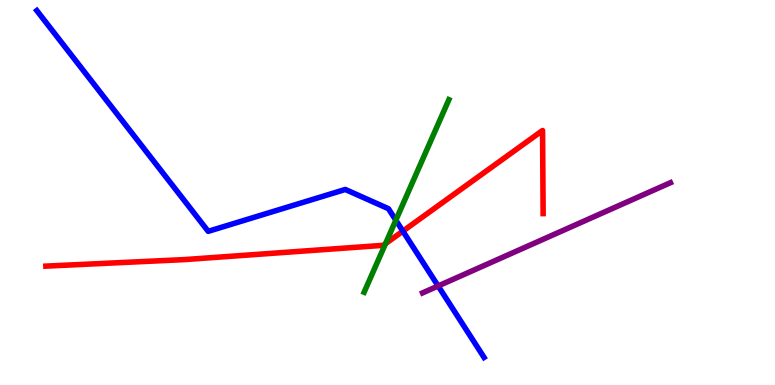[{'lines': ['blue', 'red'], 'intersections': [{'x': 5.2, 'y': 4.0}]}, {'lines': ['green', 'red'], 'intersections': [{'x': 4.97, 'y': 3.67}]}, {'lines': ['purple', 'red'], 'intersections': []}, {'lines': ['blue', 'green'], 'intersections': [{'x': 5.11, 'y': 4.28}]}, {'lines': ['blue', 'purple'], 'intersections': [{'x': 5.65, 'y': 2.57}]}, {'lines': ['green', 'purple'], 'intersections': []}]